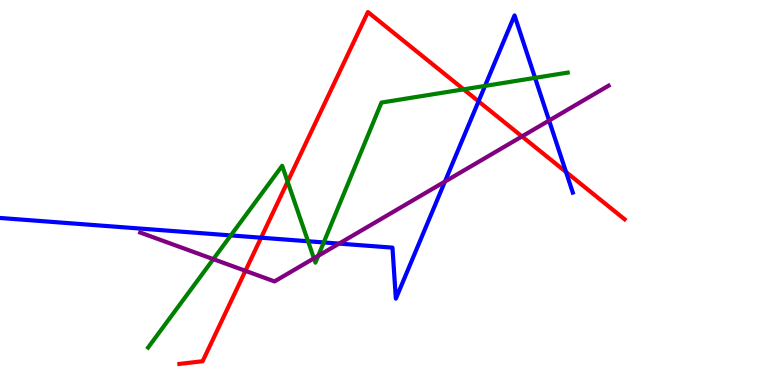[{'lines': ['blue', 'red'], 'intersections': [{'x': 3.37, 'y': 3.83}, {'x': 6.17, 'y': 7.37}, {'x': 7.3, 'y': 5.53}]}, {'lines': ['green', 'red'], 'intersections': [{'x': 3.71, 'y': 5.28}, {'x': 5.98, 'y': 7.68}]}, {'lines': ['purple', 'red'], 'intersections': [{'x': 3.17, 'y': 2.97}, {'x': 6.74, 'y': 6.46}]}, {'lines': ['blue', 'green'], 'intersections': [{'x': 2.98, 'y': 3.89}, {'x': 3.97, 'y': 3.73}, {'x': 4.18, 'y': 3.7}, {'x': 6.26, 'y': 7.77}, {'x': 6.9, 'y': 7.98}]}, {'lines': ['blue', 'purple'], 'intersections': [{'x': 4.37, 'y': 3.67}, {'x': 5.74, 'y': 5.28}, {'x': 7.09, 'y': 6.87}]}, {'lines': ['green', 'purple'], 'intersections': [{'x': 2.75, 'y': 3.27}, {'x': 4.05, 'y': 3.29}, {'x': 4.11, 'y': 3.36}]}]